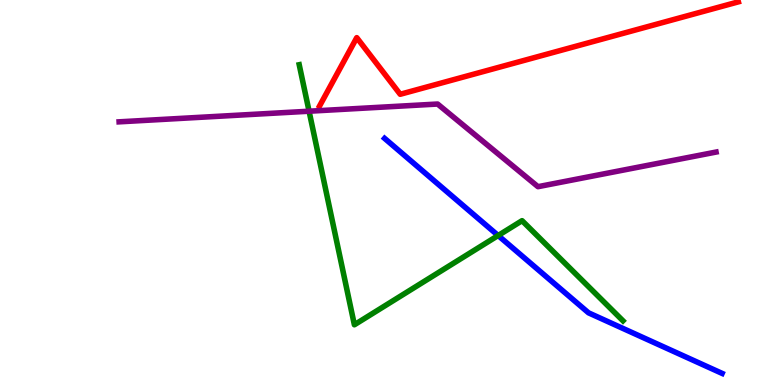[{'lines': ['blue', 'red'], 'intersections': []}, {'lines': ['green', 'red'], 'intersections': []}, {'lines': ['purple', 'red'], 'intersections': []}, {'lines': ['blue', 'green'], 'intersections': [{'x': 6.43, 'y': 3.88}]}, {'lines': ['blue', 'purple'], 'intersections': []}, {'lines': ['green', 'purple'], 'intersections': [{'x': 3.99, 'y': 7.11}]}]